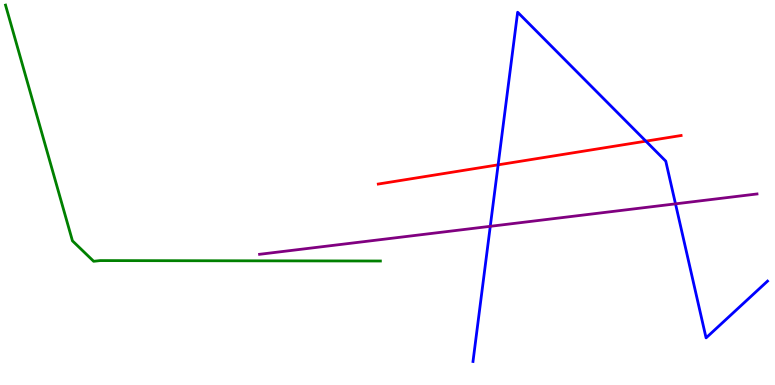[{'lines': ['blue', 'red'], 'intersections': [{'x': 6.43, 'y': 5.72}, {'x': 8.33, 'y': 6.33}]}, {'lines': ['green', 'red'], 'intersections': []}, {'lines': ['purple', 'red'], 'intersections': []}, {'lines': ['blue', 'green'], 'intersections': []}, {'lines': ['blue', 'purple'], 'intersections': [{'x': 6.33, 'y': 4.12}, {'x': 8.72, 'y': 4.71}]}, {'lines': ['green', 'purple'], 'intersections': []}]